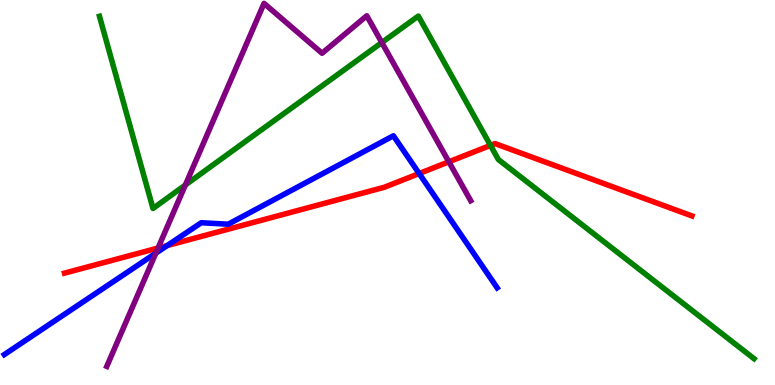[{'lines': ['blue', 'red'], 'intersections': [{'x': 2.16, 'y': 3.62}, {'x': 5.41, 'y': 5.49}]}, {'lines': ['green', 'red'], 'intersections': [{'x': 6.33, 'y': 6.22}]}, {'lines': ['purple', 'red'], 'intersections': [{'x': 2.04, 'y': 3.56}, {'x': 5.79, 'y': 5.8}]}, {'lines': ['blue', 'green'], 'intersections': []}, {'lines': ['blue', 'purple'], 'intersections': [{'x': 2.01, 'y': 3.42}]}, {'lines': ['green', 'purple'], 'intersections': [{'x': 2.39, 'y': 5.19}, {'x': 4.93, 'y': 8.89}]}]